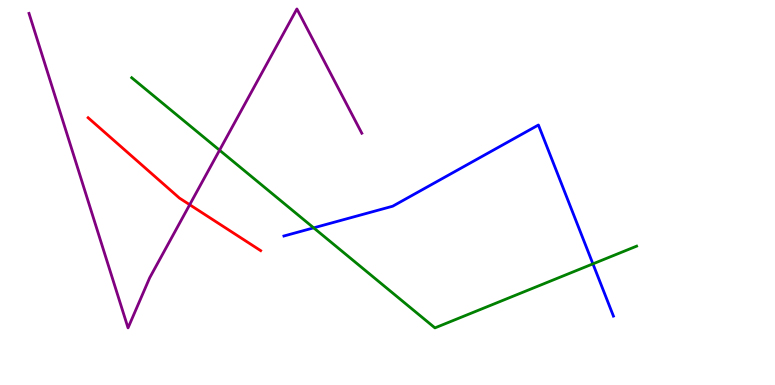[{'lines': ['blue', 'red'], 'intersections': []}, {'lines': ['green', 'red'], 'intersections': []}, {'lines': ['purple', 'red'], 'intersections': [{'x': 2.45, 'y': 4.68}]}, {'lines': ['blue', 'green'], 'intersections': [{'x': 4.05, 'y': 4.08}, {'x': 7.65, 'y': 3.15}]}, {'lines': ['blue', 'purple'], 'intersections': []}, {'lines': ['green', 'purple'], 'intersections': [{'x': 2.83, 'y': 6.1}]}]